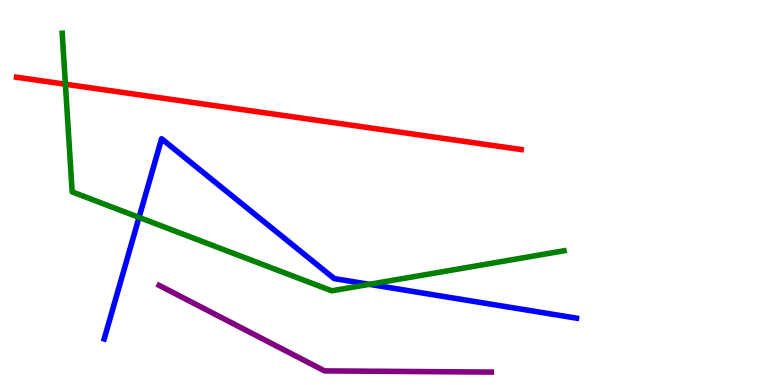[{'lines': ['blue', 'red'], 'intersections': []}, {'lines': ['green', 'red'], 'intersections': [{'x': 0.844, 'y': 7.81}]}, {'lines': ['purple', 'red'], 'intersections': []}, {'lines': ['blue', 'green'], 'intersections': [{'x': 1.79, 'y': 4.35}, {'x': 4.77, 'y': 2.61}]}, {'lines': ['blue', 'purple'], 'intersections': []}, {'lines': ['green', 'purple'], 'intersections': []}]